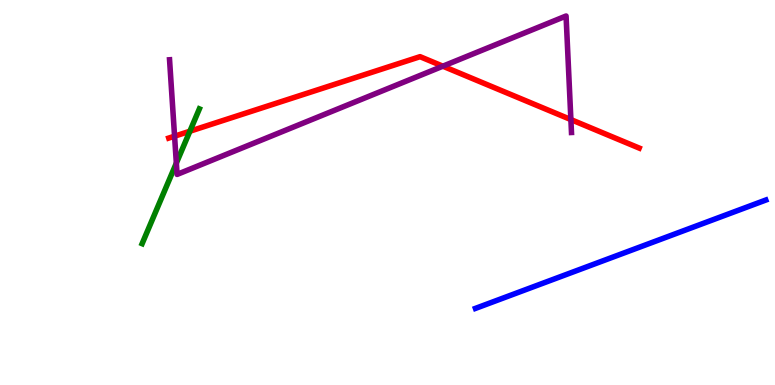[{'lines': ['blue', 'red'], 'intersections': []}, {'lines': ['green', 'red'], 'intersections': [{'x': 2.45, 'y': 6.59}]}, {'lines': ['purple', 'red'], 'intersections': [{'x': 2.25, 'y': 6.46}, {'x': 5.71, 'y': 8.28}, {'x': 7.37, 'y': 6.89}]}, {'lines': ['blue', 'green'], 'intersections': []}, {'lines': ['blue', 'purple'], 'intersections': []}, {'lines': ['green', 'purple'], 'intersections': [{'x': 2.28, 'y': 5.76}]}]